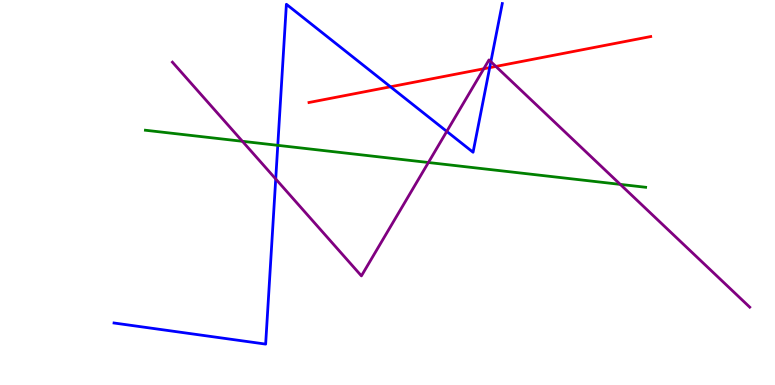[{'lines': ['blue', 'red'], 'intersections': [{'x': 5.04, 'y': 7.75}, {'x': 6.32, 'y': 8.24}]}, {'lines': ['green', 'red'], 'intersections': []}, {'lines': ['purple', 'red'], 'intersections': [{'x': 6.24, 'y': 8.21}, {'x': 6.4, 'y': 8.27}]}, {'lines': ['blue', 'green'], 'intersections': [{'x': 3.58, 'y': 6.23}]}, {'lines': ['blue', 'purple'], 'intersections': [{'x': 3.56, 'y': 5.35}, {'x': 5.76, 'y': 6.59}, {'x': 6.33, 'y': 8.4}]}, {'lines': ['green', 'purple'], 'intersections': [{'x': 3.13, 'y': 6.33}, {'x': 5.53, 'y': 5.78}, {'x': 8.0, 'y': 5.21}]}]